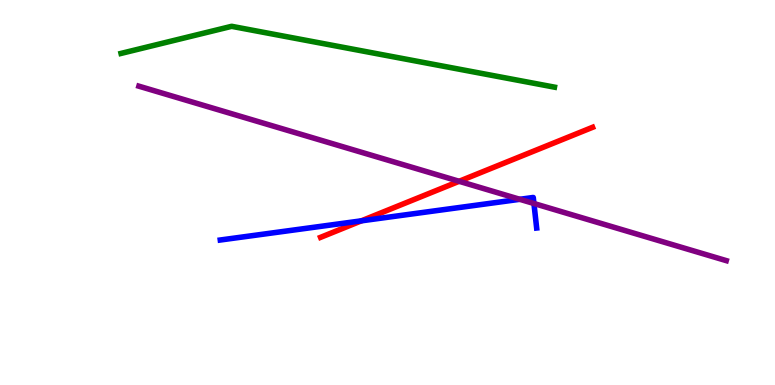[{'lines': ['blue', 'red'], 'intersections': [{'x': 4.66, 'y': 4.26}]}, {'lines': ['green', 'red'], 'intersections': []}, {'lines': ['purple', 'red'], 'intersections': [{'x': 5.92, 'y': 5.29}]}, {'lines': ['blue', 'green'], 'intersections': []}, {'lines': ['blue', 'purple'], 'intersections': [{'x': 6.71, 'y': 4.82}, {'x': 6.89, 'y': 4.71}]}, {'lines': ['green', 'purple'], 'intersections': []}]